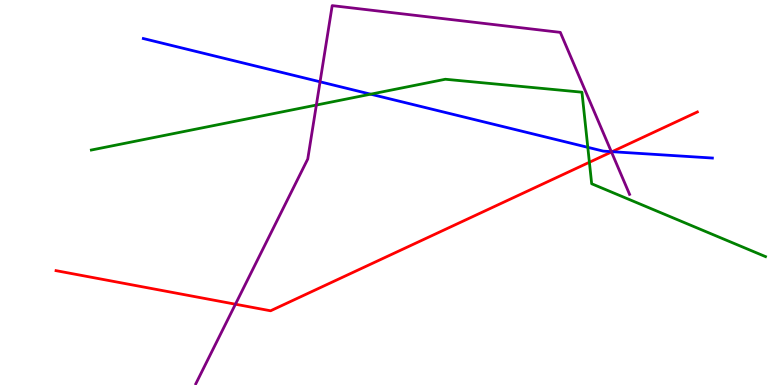[{'lines': ['blue', 'red'], 'intersections': [{'x': 7.9, 'y': 6.06}]}, {'lines': ['green', 'red'], 'intersections': [{'x': 7.61, 'y': 5.79}]}, {'lines': ['purple', 'red'], 'intersections': [{'x': 3.04, 'y': 2.1}, {'x': 7.89, 'y': 6.05}]}, {'lines': ['blue', 'green'], 'intersections': [{'x': 4.78, 'y': 7.55}, {'x': 7.58, 'y': 6.17}]}, {'lines': ['blue', 'purple'], 'intersections': [{'x': 4.13, 'y': 7.88}, {'x': 7.89, 'y': 6.06}]}, {'lines': ['green', 'purple'], 'intersections': [{'x': 4.08, 'y': 7.27}]}]